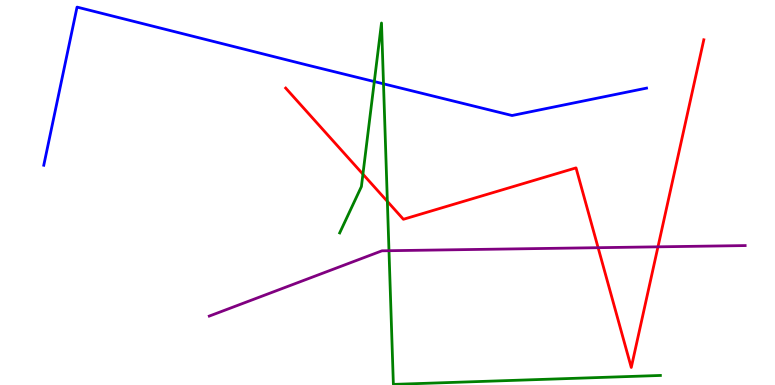[{'lines': ['blue', 'red'], 'intersections': []}, {'lines': ['green', 'red'], 'intersections': [{'x': 4.68, 'y': 5.48}, {'x': 5.0, 'y': 4.77}]}, {'lines': ['purple', 'red'], 'intersections': [{'x': 7.72, 'y': 3.57}, {'x': 8.49, 'y': 3.59}]}, {'lines': ['blue', 'green'], 'intersections': [{'x': 4.83, 'y': 7.88}, {'x': 4.95, 'y': 7.82}]}, {'lines': ['blue', 'purple'], 'intersections': []}, {'lines': ['green', 'purple'], 'intersections': [{'x': 5.02, 'y': 3.49}]}]